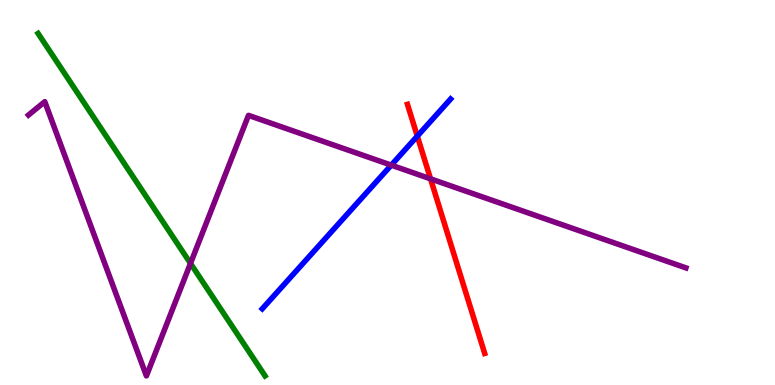[{'lines': ['blue', 'red'], 'intersections': [{'x': 5.38, 'y': 6.46}]}, {'lines': ['green', 'red'], 'intersections': []}, {'lines': ['purple', 'red'], 'intersections': [{'x': 5.56, 'y': 5.35}]}, {'lines': ['blue', 'green'], 'intersections': []}, {'lines': ['blue', 'purple'], 'intersections': [{'x': 5.05, 'y': 5.71}]}, {'lines': ['green', 'purple'], 'intersections': [{'x': 2.46, 'y': 3.16}]}]